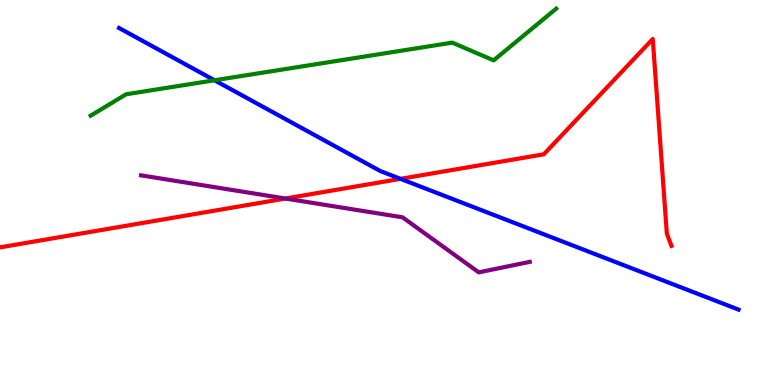[{'lines': ['blue', 'red'], 'intersections': [{'x': 5.17, 'y': 5.35}]}, {'lines': ['green', 'red'], 'intersections': []}, {'lines': ['purple', 'red'], 'intersections': [{'x': 3.68, 'y': 4.84}]}, {'lines': ['blue', 'green'], 'intersections': [{'x': 2.77, 'y': 7.91}]}, {'lines': ['blue', 'purple'], 'intersections': []}, {'lines': ['green', 'purple'], 'intersections': []}]